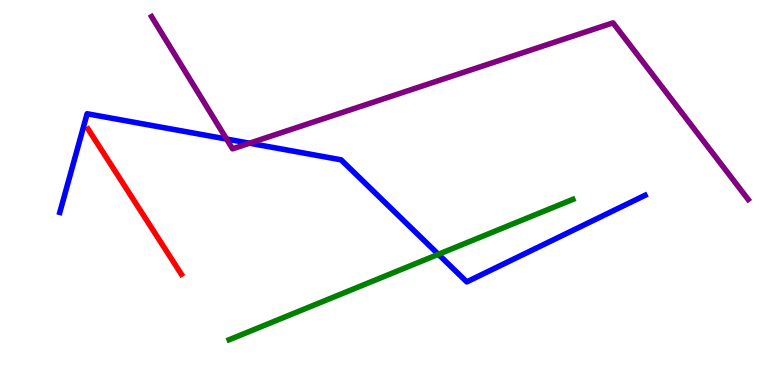[{'lines': ['blue', 'red'], 'intersections': []}, {'lines': ['green', 'red'], 'intersections': []}, {'lines': ['purple', 'red'], 'intersections': []}, {'lines': ['blue', 'green'], 'intersections': [{'x': 5.66, 'y': 3.39}]}, {'lines': ['blue', 'purple'], 'intersections': [{'x': 2.92, 'y': 6.39}, {'x': 3.22, 'y': 6.28}]}, {'lines': ['green', 'purple'], 'intersections': []}]